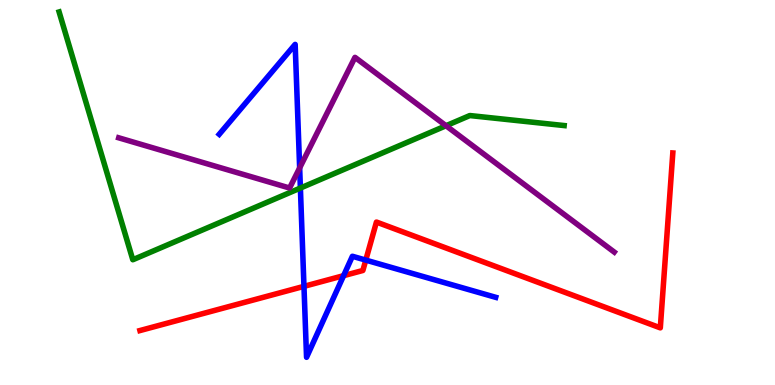[{'lines': ['blue', 'red'], 'intersections': [{'x': 3.92, 'y': 2.56}, {'x': 4.43, 'y': 2.84}, {'x': 4.72, 'y': 3.24}]}, {'lines': ['green', 'red'], 'intersections': []}, {'lines': ['purple', 'red'], 'intersections': []}, {'lines': ['blue', 'green'], 'intersections': [{'x': 3.88, 'y': 5.12}]}, {'lines': ['blue', 'purple'], 'intersections': [{'x': 3.87, 'y': 5.64}]}, {'lines': ['green', 'purple'], 'intersections': [{'x': 5.76, 'y': 6.73}]}]